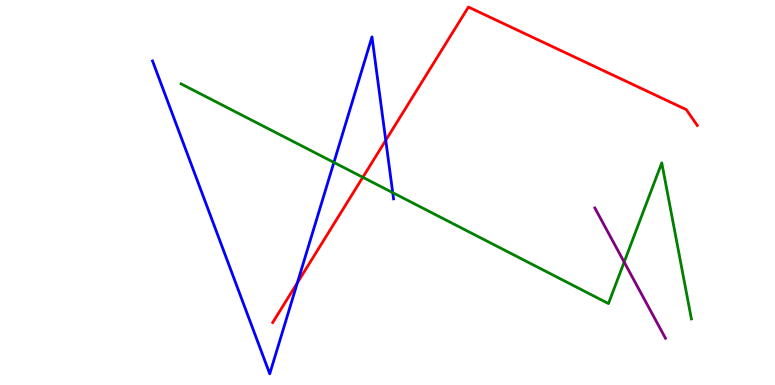[{'lines': ['blue', 'red'], 'intersections': [{'x': 3.84, 'y': 2.65}, {'x': 4.98, 'y': 6.36}]}, {'lines': ['green', 'red'], 'intersections': [{'x': 4.68, 'y': 5.4}]}, {'lines': ['purple', 'red'], 'intersections': []}, {'lines': ['blue', 'green'], 'intersections': [{'x': 4.31, 'y': 5.78}, {'x': 5.07, 'y': 5.0}]}, {'lines': ['blue', 'purple'], 'intersections': []}, {'lines': ['green', 'purple'], 'intersections': [{'x': 8.05, 'y': 3.19}]}]